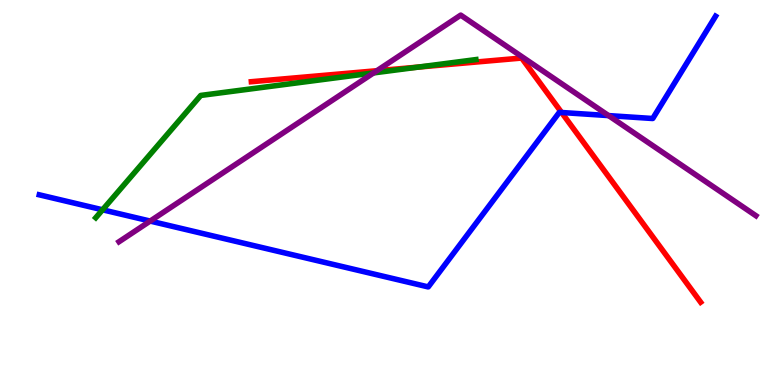[{'lines': ['blue', 'red'], 'intersections': [{'x': 7.25, 'y': 7.08}]}, {'lines': ['green', 'red'], 'intersections': [{'x': 5.4, 'y': 8.26}]}, {'lines': ['purple', 'red'], 'intersections': [{'x': 4.86, 'y': 8.16}]}, {'lines': ['blue', 'green'], 'intersections': [{'x': 1.32, 'y': 4.55}]}, {'lines': ['blue', 'purple'], 'intersections': [{'x': 1.94, 'y': 4.26}, {'x': 7.85, 'y': 7.0}]}, {'lines': ['green', 'purple'], 'intersections': [{'x': 4.82, 'y': 8.11}]}]